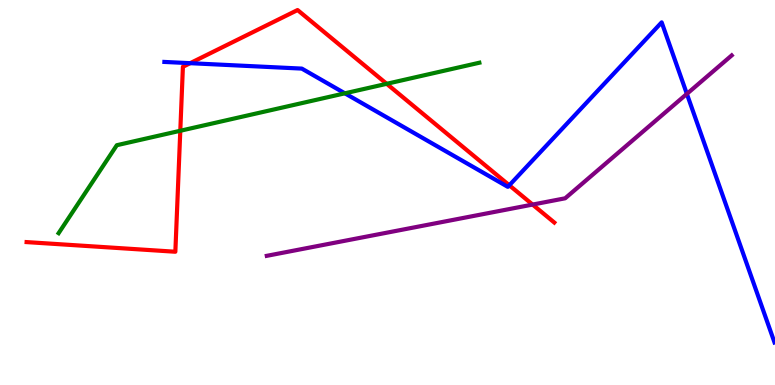[{'lines': ['blue', 'red'], 'intersections': [{'x': 2.45, 'y': 8.36}, {'x': 6.57, 'y': 5.19}]}, {'lines': ['green', 'red'], 'intersections': [{'x': 2.33, 'y': 6.6}, {'x': 4.99, 'y': 7.82}]}, {'lines': ['purple', 'red'], 'intersections': [{'x': 6.87, 'y': 4.69}]}, {'lines': ['blue', 'green'], 'intersections': [{'x': 4.45, 'y': 7.58}]}, {'lines': ['blue', 'purple'], 'intersections': [{'x': 8.86, 'y': 7.56}]}, {'lines': ['green', 'purple'], 'intersections': []}]